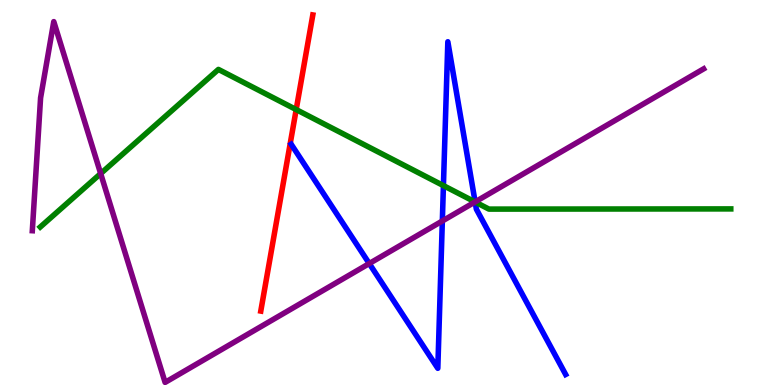[{'lines': ['blue', 'red'], 'intersections': []}, {'lines': ['green', 'red'], 'intersections': [{'x': 3.82, 'y': 7.15}]}, {'lines': ['purple', 'red'], 'intersections': []}, {'lines': ['blue', 'green'], 'intersections': [{'x': 5.72, 'y': 5.18}, {'x': 6.13, 'y': 4.75}]}, {'lines': ['blue', 'purple'], 'intersections': [{'x': 4.76, 'y': 3.15}, {'x': 5.71, 'y': 4.26}, {'x': 6.13, 'y': 4.76}]}, {'lines': ['green', 'purple'], 'intersections': [{'x': 1.3, 'y': 5.49}, {'x': 6.13, 'y': 4.75}]}]